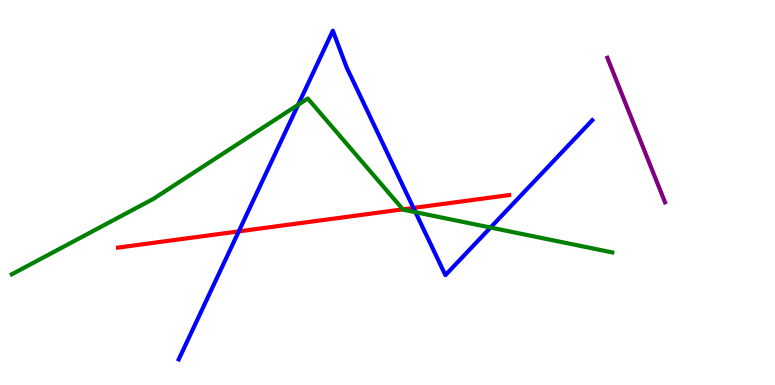[{'lines': ['blue', 'red'], 'intersections': [{'x': 3.08, 'y': 3.99}, {'x': 5.33, 'y': 4.6}]}, {'lines': ['green', 'red'], 'intersections': [{'x': 5.2, 'y': 4.56}]}, {'lines': ['purple', 'red'], 'intersections': []}, {'lines': ['blue', 'green'], 'intersections': [{'x': 3.85, 'y': 7.28}, {'x': 5.36, 'y': 4.49}, {'x': 6.33, 'y': 4.09}]}, {'lines': ['blue', 'purple'], 'intersections': []}, {'lines': ['green', 'purple'], 'intersections': []}]